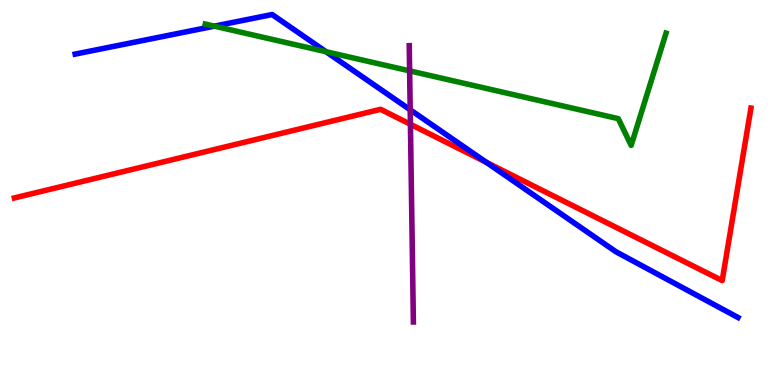[{'lines': ['blue', 'red'], 'intersections': [{'x': 6.28, 'y': 5.78}]}, {'lines': ['green', 'red'], 'intersections': []}, {'lines': ['purple', 'red'], 'intersections': [{'x': 5.3, 'y': 6.77}]}, {'lines': ['blue', 'green'], 'intersections': [{'x': 2.77, 'y': 9.32}, {'x': 4.21, 'y': 8.66}]}, {'lines': ['blue', 'purple'], 'intersections': [{'x': 5.29, 'y': 7.15}]}, {'lines': ['green', 'purple'], 'intersections': [{'x': 5.29, 'y': 8.16}]}]